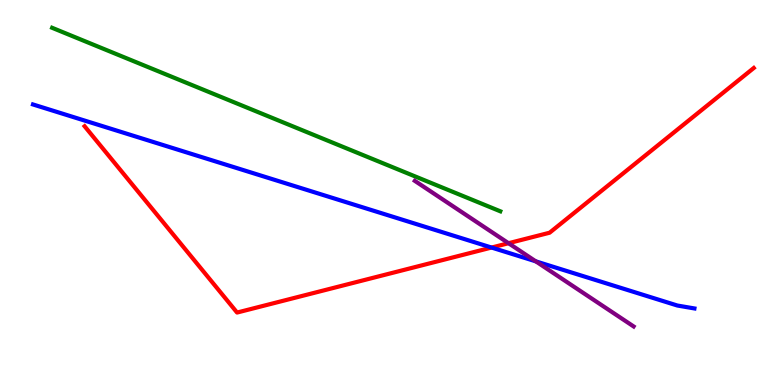[{'lines': ['blue', 'red'], 'intersections': [{'x': 6.34, 'y': 3.57}]}, {'lines': ['green', 'red'], 'intersections': []}, {'lines': ['purple', 'red'], 'intersections': [{'x': 6.56, 'y': 3.68}]}, {'lines': ['blue', 'green'], 'intersections': []}, {'lines': ['blue', 'purple'], 'intersections': [{'x': 6.91, 'y': 3.21}]}, {'lines': ['green', 'purple'], 'intersections': []}]